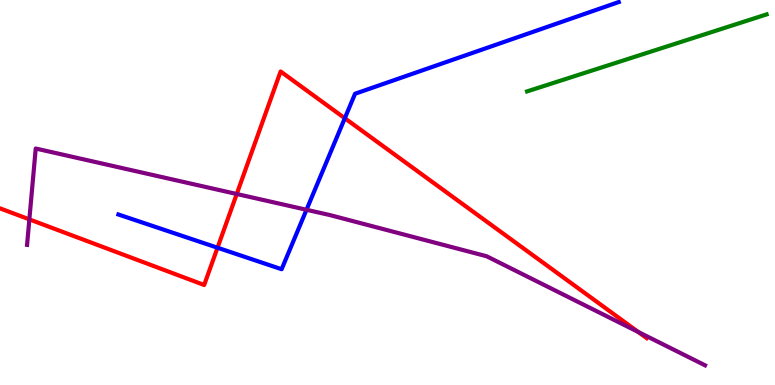[{'lines': ['blue', 'red'], 'intersections': [{'x': 2.81, 'y': 3.57}, {'x': 4.45, 'y': 6.93}]}, {'lines': ['green', 'red'], 'intersections': []}, {'lines': ['purple', 'red'], 'intersections': [{'x': 0.379, 'y': 4.3}, {'x': 3.05, 'y': 4.96}, {'x': 8.23, 'y': 1.38}]}, {'lines': ['blue', 'green'], 'intersections': []}, {'lines': ['blue', 'purple'], 'intersections': [{'x': 3.95, 'y': 4.55}]}, {'lines': ['green', 'purple'], 'intersections': []}]